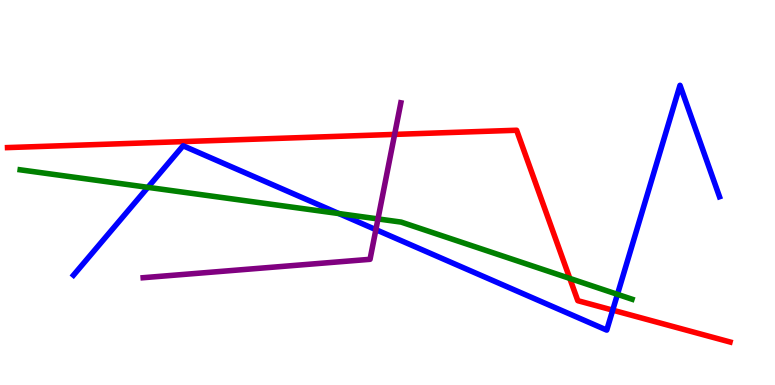[{'lines': ['blue', 'red'], 'intersections': [{'x': 7.91, 'y': 1.94}]}, {'lines': ['green', 'red'], 'intersections': [{'x': 7.35, 'y': 2.77}]}, {'lines': ['purple', 'red'], 'intersections': [{'x': 5.09, 'y': 6.51}]}, {'lines': ['blue', 'green'], 'intersections': [{'x': 1.91, 'y': 5.13}, {'x': 4.37, 'y': 4.45}, {'x': 7.97, 'y': 2.35}]}, {'lines': ['blue', 'purple'], 'intersections': [{'x': 4.85, 'y': 4.03}]}, {'lines': ['green', 'purple'], 'intersections': [{'x': 4.88, 'y': 4.31}]}]